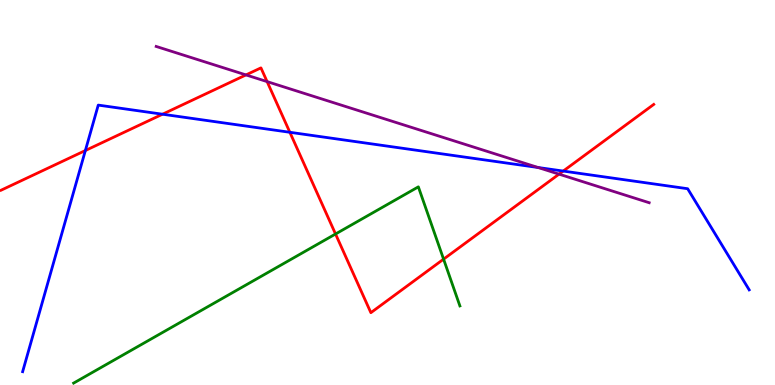[{'lines': ['blue', 'red'], 'intersections': [{'x': 1.1, 'y': 6.09}, {'x': 2.1, 'y': 7.03}, {'x': 3.74, 'y': 6.56}, {'x': 7.27, 'y': 5.56}]}, {'lines': ['green', 'red'], 'intersections': [{'x': 4.33, 'y': 3.92}, {'x': 5.72, 'y': 3.27}]}, {'lines': ['purple', 'red'], 'intersections': [{'x': 3.17, 'y': 8.05}, {'x': 3.45, 'y': 7.88}, {'x': 7.21, 'y': 5.48}]}, {'lines': ['blue', 'green'], 'intersections': []}, {'lines': ['blue', 'purple'], 'intersections': [{'x': 6.94, 'y': 5.65}]}, {'lines': ['green', 'purple'], 'intersections': []}]